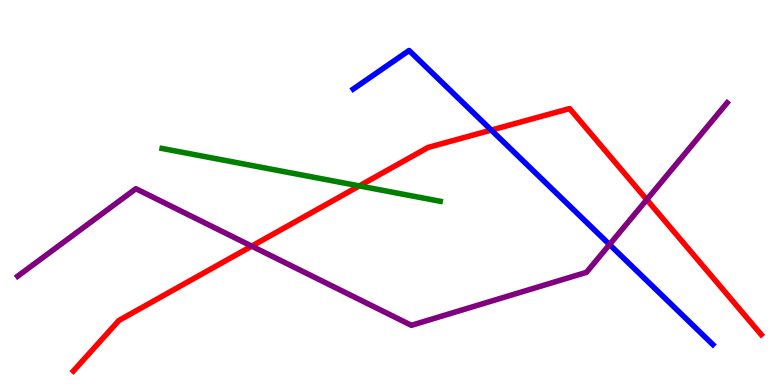[{'lines': ['blue', 'red'], 'intersections': [{'x': 6.34, 'y': 6.62}]}, {'lines': ['green', 'red'], 'intersections': [{'x': 4.64, 'y': 5.17}]}, {'lines': ['purple', 'red'], 'intersections': [{'x': 3.25, 'y': 3.61}, {'x': 8.35, 'y': 4.81}]}, {'lines': ['blue', 'green'], 'intersections': []}, {'lines': ['blue', 'purple'], 'intersections': [{'x': 7.86, 'y': 3.65}]}, {'lines': ['green', 'purple'], 'intersections': []}]